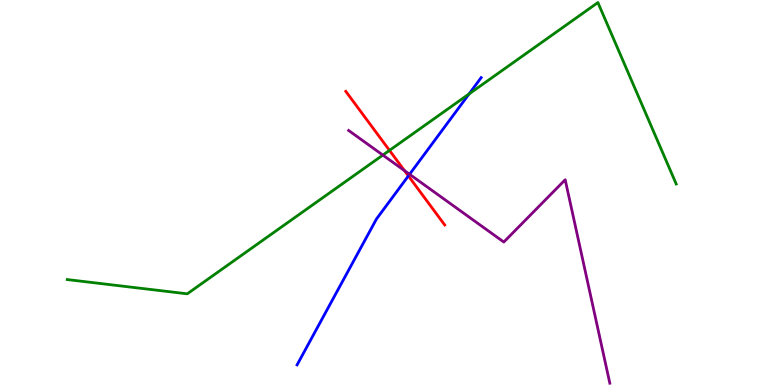[{'lines': ['blue', 'red'], 'intersections': [{'x': 5.27, 'y': 5.43}]}, {'lines': ['green', 'red'], 'intersections': [{'x': 5.03, 'y': 6.09}]}, {'lines': ['purple', 'red'], 'intersections': [{'x': 5.22, 'y': 5.57}]}, {'lines': ['blue', 'green'], 'intersections': [{'x': 6.05, 'y': 7.56}]}, {'lines': ['blue', 'purple'], 'intersections': [{'x': 5.28, 'y': 5.47}]}, {'lines': ['green', 'purple'], 'intersections': [{'x': 4.94, 'y': 5.97}]}]